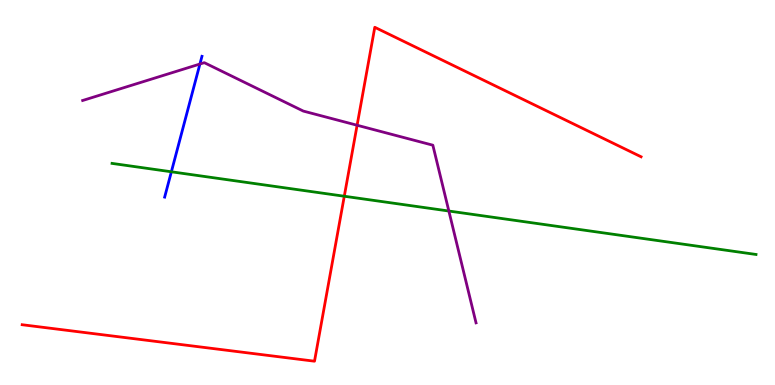[{'lines': ['blue', 'red'], 'intersections': []}, {'lines': ['green', 'red'], 'intersections': [{'x': 4.44, 'y': 4.9}]}, {'lines': ['purple', 'red'], 'intersections': [{'x': 4.61, 'y': 6.75}]}, {'lines': ['blue', 'green'], 'intersections': [{'x': 2.21, 'y': 5.54}]}, {'lines': ['blue', 'purple'], 'intersections': [{'x': 2.58, 'y': 8.34}]}, {'lines': ['green', 'purple'], 'intersections': [{'x': 5.79, 'y': 4.52}]}]